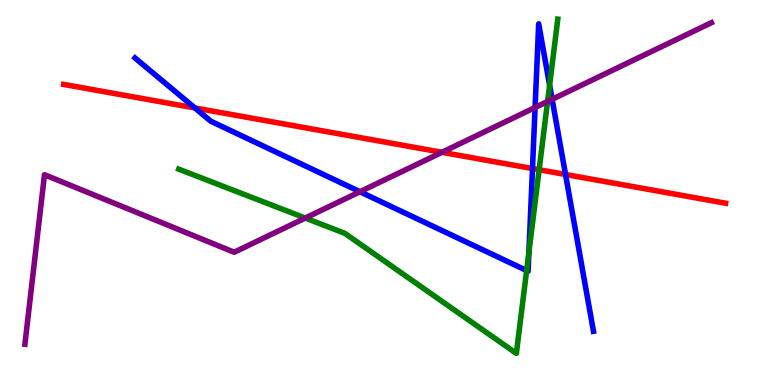[{'lines': ['blue', 'red'], 'intersections': [{'x': 2.52, 'y': 7.2}, {'x': 6.87, 'y': 5.62}, {'x': 7.3, 'y': 5.47}]}, {'lines': ['green', 'red'], 'intersections': [{'x': 6.96, 'y': 5.59}]}, {'lines': ['purple', 'red'], 'intersections': [{'x': 5.7, 'y': 6.04}]}, {'lines': ['blue', 'green'], 'intersections': [{'x': 6.8, 'y': 2.97}, {'x': 6.82, 'y': 3.45}, {'x': 7.09, 'y': 7.79}]}, {'lines': ['blue', 'purple'], 'intersections': [{'x': 4.64, 'y': 5.02}, {'x': 6.9, 'y': 7.21}, {'x': 7.12, 'y': 7.42}]}, {'lines': ['green', 'purple'], 'intersections': [{'x': 3.94, 'y': 4.34}, {'x': 7.07, 'y': 7.36}]}]